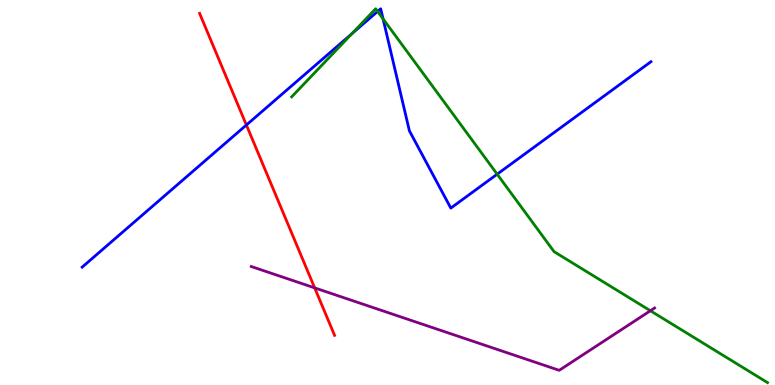[{'lines': ['blue', 'red'], 'intersections': [{'x': 3.18, 'y': 6.75}]}, {'lines': ['green', 'red'], 'intersections': []}, {'lines': ['purple', 'red'], 'intersections': [{'x': 4.06, 'y': 2.52}]}, {'lines': ['blue', 'green'], 'intersections': [{'x': 4.54, 'y': 9.12}, {'x': 4.87, 'y': 9.7}, {'x': 4.94, 'y': 9.51}, {'x': 6.42, 'y': 5.48}]}, {'lines': ['blue', 'purple'], 'intersections': []}, {'lines': ['green', 'purple'], 'intersections': [{'x': 8.39, 'y': 1.93}]}]